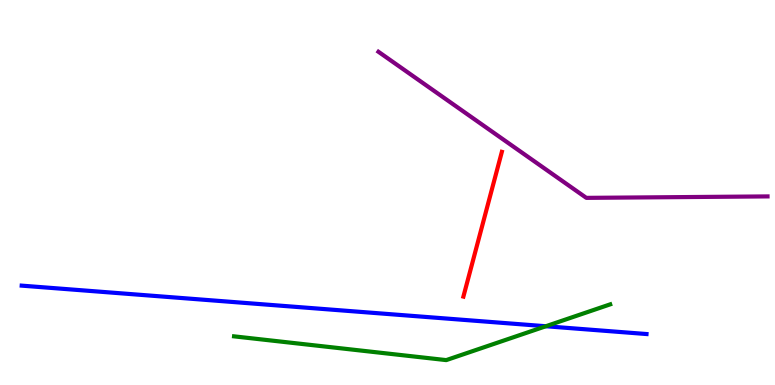[{'lines': ['blue', 'red'], 'intersections': []}, {'lines': ['green', 'red'], 'intersections': []}, {'lines': ['purple', 'red'], 'intersections': []}, {'lines': ['blue', 'green'], 'intersections': [{'x': 7.04, 'y': 1.53}]}, {'lines': ['blue', 'purple'], 'intersections': []}, {'lines': ['green', 'purple'], 'intersections': []}]